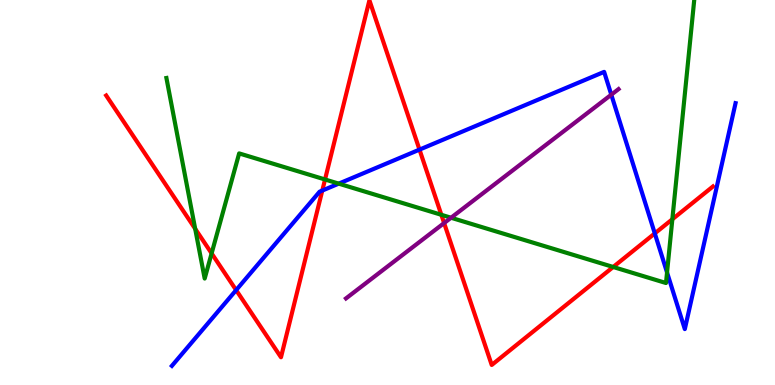[{'lines': ['blue', 'red'], 'intersections': [{'x': 3.05, 'y': 2.46}, {'x': 4.16, 'y': 5.05}, {'x': 5.41, 'y': 6.11}, {'x': 8.45, 'y': 3.94}]}, {'lines': ['green', 'red'], 'intersections': [{'x': 2.52, 'y': 4.06}, {'x': 2.73, 'y': 3.42}, {'x': 4.19, 'y': 5.34}, {'x': 5.69, 'y': 4.42}, {'x': 7.91, 'y': 3.07}, {'x': 8.68, 'y': 4.31}]}, {'lines': ['purple', 'red'], 'intersections': [{'x': 5.73, 'y': 4.21}]}, {'lines': ['blue', 'green'], 'intersections': [{'x': 4.37, 'y': 5.23}, {'x': 8.61, 'y': 2.92}]}, {'lines': ['blue', 'purple'], 'intersections': [{'x': 7.89, 'y': 7.54}]}, {'lines': ['green', 'purple'], 'intersections': [{'x': 5.82, 'y': 4.34}]}]